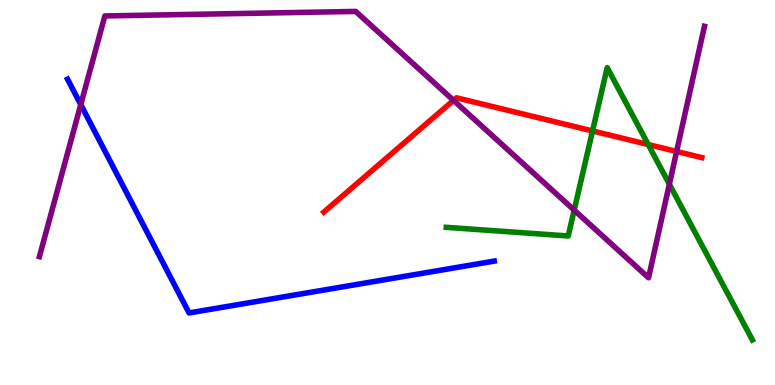[{'lines': ['blue', 'red'], 'intersections': []}, {'lines': ['green', 'red'], 'intersections': [{'x': 7.65, 'y': 6.6}, {'x': 8.36, 'y': 6.25}]}, {'lines': ['purple', 'red'], 'intersections': [{'x': 5.85, 'y': 7.39}, {'x': 8.73, 'y': 6.07}]}, {'lines': ['blue', 'green'], 'intersections': []}, {'lines': ['blue', 'purple'], 'intersections': [{'x': 1.04, 'y': 7.28}]}, {'lines': ['green', 'purple'], 'intersections': [{'x': 7.41, 'y': 4.54}, {'x': 8.64, 'y': 5.22}]}]